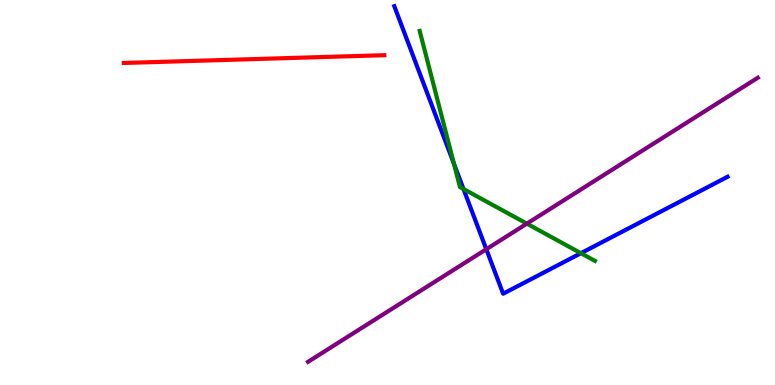[{'lines': ['blue', 'red'], 'intersections': []}, {'lines': ['green', 'red'], 'intersections': []}, {'lines': ['purple', 'red'], 'intersections': []}, {'lines': ['blue', 'green'], 'intersections': [{'x': 5.86, 'y': 5.75}, {'x': 5.98, 'y': 5.09}, {'x': 7.5, 'y': 3.42}]}, {'lines': ['blue', 'purple'], 'intersections': [{'x': 6.27, 'y': 3.53}]}, {'lines': ['green', 'purple'], 'intersections': [{'x': 6.8, 'y': 4.19}]}]